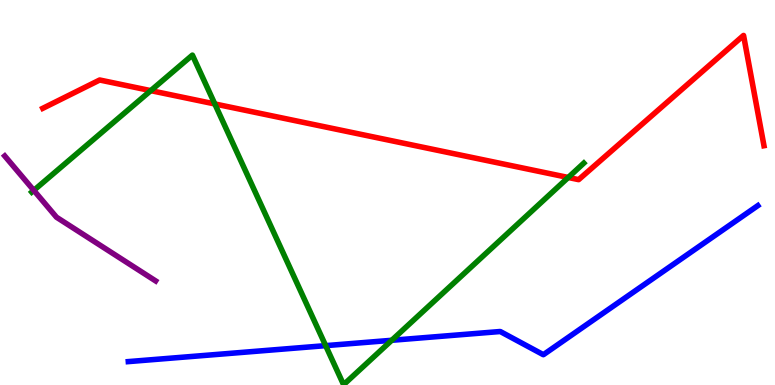[{'lines': ['blue', 'red'], 'intersections': []}, {'lines': ['green', 'red'], 'intersections': [{'x': 1.95, 'y': 7.65}, {'x': 2.77, 'y': 7.3}, {'x': 7.33, 'y': 5.39}]}, {'lines': ['purple', 'red'], 'intersections': []}, {'lines': ['blue', 'green'], 'intersections': [{'x': 4.2, 'y': 1.02}, {'x': 5.05, 'y': 1.16}]}, {'lines': ['blue', 'purple'], 'intersections': []}, {'lines': ['green', 'purple'], 'intersections': [{'x': 0.436, 'y': 5.06}]}]